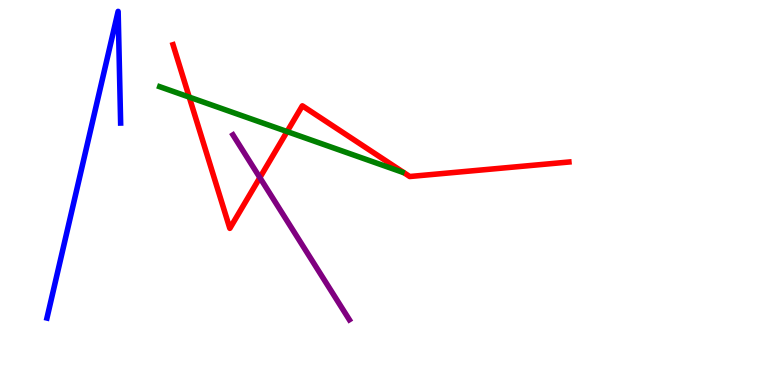[{'lines': ['blue', 'red'], 'intersections': []}, {'lines': ['green', 'red'], 'intersections': [{'x': 2.44, 'y': 7.48}, {'x': 3.7, 'y': 6.58}]}, {'lines': ['purple', 'red'], 'intersections': [{'x': 3.35, 'y': 5.39}]}, {'lines': ['blue', 'green'], 'intersections': []}, {'lines': ['blue', 'purple'], 'intersections': []}, {'lines': ['green', 'purple'], 'intersections': []}]